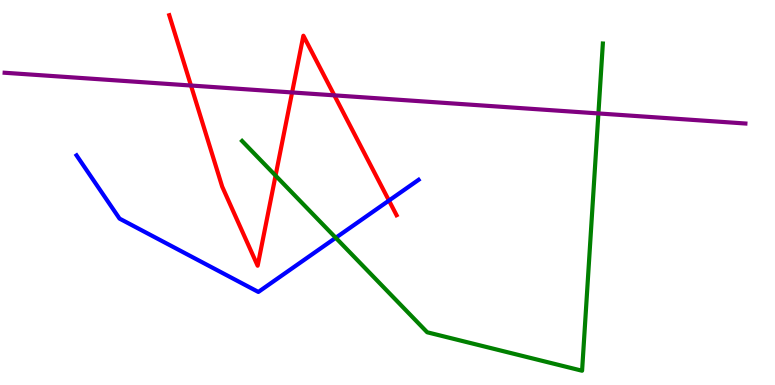[{'lines': ['blue', 'red'], 'intersections': [{'x': 5.02, 'y': 4.79}]}, {'lines': ['green', 'red'], 'intersections': [{'x': 3.56, 'y': 5.44}]}, {'lines': ['purple', 'red'], 'intersections': [{'x': 2.46, 'y': 7.78}, {'x': 3.77, 'y': 7.6}, {'x': 4.31, 'y': 7.52}]}, {'lines': ['blue', 'green'], 'intersections': [{'x': 4.33, 'y': 3.82}]}, {'lines': ['blue', 'purple'], 'intersections': []}, {'lines': ['green', 'purple'], 'intersections': [{'x': 7.72, 'y': 7.05}]}]